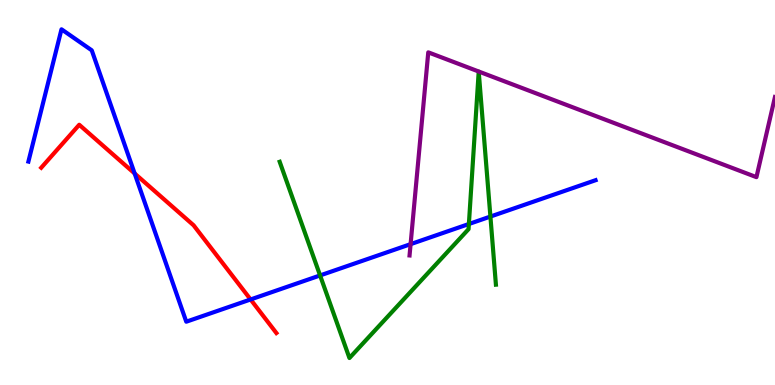[{'lines': ['blue', 'red'], 'intersections': [{'x': 1.74, 'y': 5.49}, {'x': 3.23, 'y': 2.22}]}, {'lines': ['green', 'red'], 'intersections': []}, {'lines': ['purple', 'red'], 'intersections': []}, {'lines': ['blue', 'green'], 'intersections': [{'x': 4.13, 'y': 2.85}, {'x': 6.05, 'y': 4.18}, {'x': 6.33, 'y': 4.38}]}, {'lines': ['blue', 'purple'], 'intersections': [{'x': 5.3, 'y': 3.66}]}, {'lines': ['green', 'purple'], 'intersections': []}]